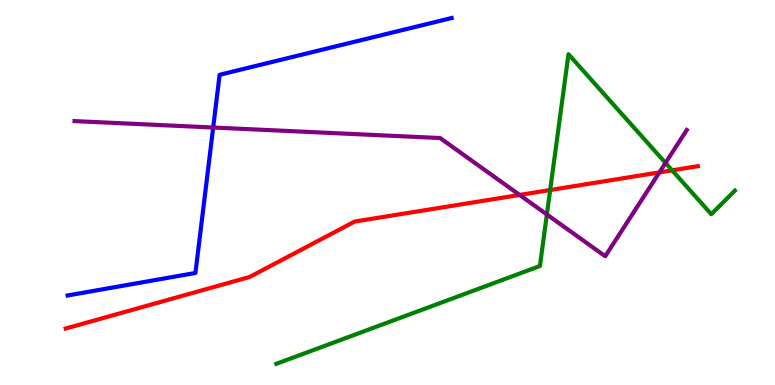[{'lines': ['blue', 'red'], 'intersections': []}, {'lines': ['green', 'red'], 'intersections': [{'x': 7.1, 'y': 5.06}, {'x': 8.67, 'y': 5.58}]}, {'lines': ['purple', 'red'], 'intersections': [{'x': 6.7, 'y': 4.94}, {'x': 8.51, 'y': 5.52}]}, {'lines': ['blue', 'green'], 'intersections': []}, {'lines': ['blue', 'purple'], 'intersections': [{'x': 2.75, 'y': 6.69}]}, {'lines': ['green', 'purple'], 'intersections': [{'x': 7.06, 'y': 4.43}, {'x': 8.59, 'y': 5.77}]}]